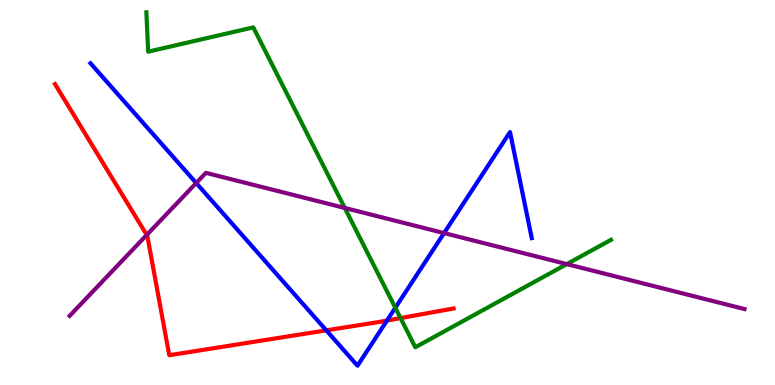[{'lines': ['blue', 'red'], 'intersections': [{'x': 4.21, 'y': 1.42}, {'x': 4.99, 'y': 1.67}]}, {'lines': ['green', 'red'], 'intersections': [{'x': 5.17, 'y': 1.74}]}, {'lines': ['purple', 'red'], 'intersections': [{'x': 1.89, 'y': 3.9}]}, {'lines': ['blue', 'green'], 'intersections': [{'x': 5.1, 'y': 2.01}]}, {'lines': ['blue', 'purple'], 'intersections': [{'x': 2.53, 'y': 5.25}, {'x': 5.73, 'y': 3.95}]}, {'lines': ['green', 'purple'], 'intersections': [{'x': 4.45, 'y': 4.6}, {'x': 7.31, 'y': 3.14}]}]